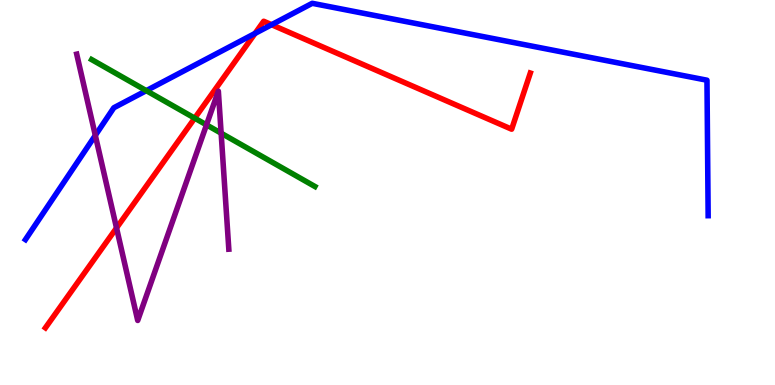[{'lines': ['blue', 'red'], 'intersections': [{'x': 3.29, 'y': 9.13}, {'x': 3.5, 'y': 9.36}]}, {'lines': ['green', 'red'], 'intersections': [{'x': 2.51, 'y': 6.93}]}, {'lines': ['purple', 'red'], 'intersections': [{'x': 1.5, 'y': 4.08}]}, {'lines': ['blue', 'green'], 'intersections': [{'x': 1.89, 'y': 7.65}]}, {'lines': ['blue', 'purple'], 'intersections': [{'x': 1.23, 'y': 6.48}]}, {'lines': ['green', 'purple'], 'intersections': [{'x': 2.66, 'y': 6.76}, {'x': 2.85, 'y': 6.54}]}]